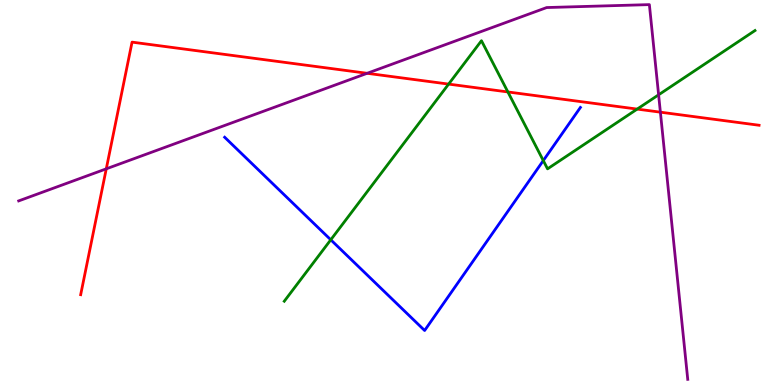[{'lines': ['blue', 'red'], 'intersections': []}, {'lines': ['green', 'red'], 'intersections': [{'x': 5.79, 'y': 7.82}, {'x': 6.55, 'y': 7.61}, {'x': 8.22, 'y': 7.17}]}, {'lines': ['purple', 'red'], 'intersections': [{'x': 1.37, 'y': 5.61}, {'x': 4.74, 'y': 8.1}, {'x': 8.52, 'y': 7.09}]}, {'lines': ['blue', 'green'], 'intersections': [{'x': 4.27, 'y': 3.77}, {'x': 7.01, 'y': 5.83}]}, {'lines': ['blue', 'purple'], 'intersections': []}, {'lines': ['green', 'purple'], 'intersections': [{'x': 8.5, 'y': 7.54}]}]